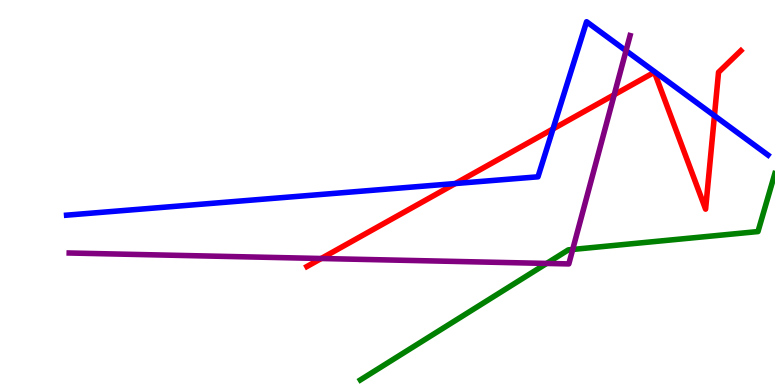[{'lines': ['blue', 'red'], 'intersections': [{'x': 5.88, 'y': 5.23}, {'x': 7.14, 'y': 6.65}, {'x': 9.22, 'y': 6.99}]}, {'lines': ['green', 'red'], 'intersections': []}, {'lines': ['purple', 'red'], 'intersections': [{'x': 4.14, 'y': 3.29}, {'x': 7.93, 'y': 7.54}]}, {'lines': ['blue', 'green'], 'intersections': []}, {'lines': ['blue', 'purple'], 'intersections': [{'x': 8.08, 'y': 8.68}]}, {'lines': ['green', 'purple'], 'intersections': [{'x': 7.05, 'y': 3.16}, {'x': 7.39, 'y': 3.52}]}]